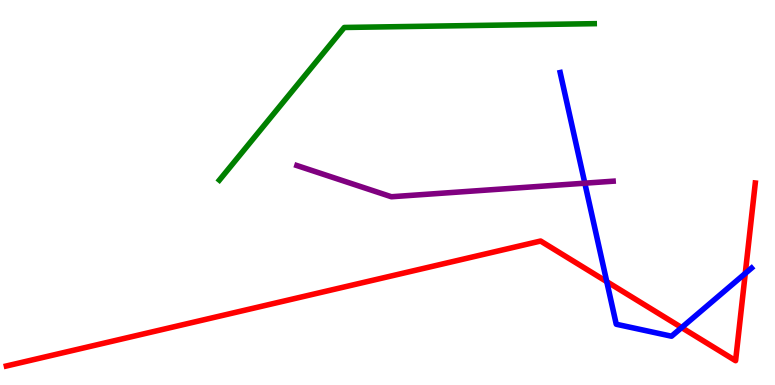[{'lines': ['blue', 'red'], 'intersections': [{'x': 7.83, 'y': 2.68}, {'x': 8.8, 'y': 1.49}, {'x': 9.62, 'y': 2.9}]}, {'lines': ['green', 'red'], 'intersections': []}, {'lines': ['purple', 'red'], 'intersections': []}, {'lines': ['blue', 'green'], 'intersections': []}, {'lines': ['blue', 'purple'], 'intersections': [{'x': 7.55, 'y': 5.24}]}, {'lines': ['green', 'purple'], 'intersections': []}]